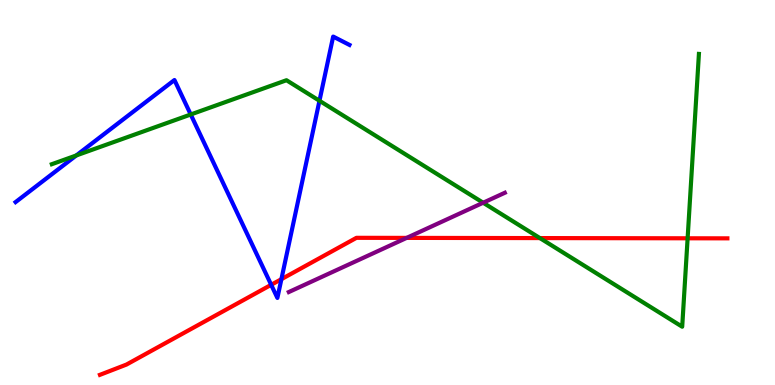[{'lines': ['blue', 'red'], 'intersections': [{'x': 3.5, 'y': 2.6}, {'x': 3.63, 'y': 2.75}]}, {'lines': ['green', 'red'], 'intersections': [{'x': 6.97, 'y': 3.82}, {'x': 8.87, 'y': 3.81}]}, {'lines': ['purple', 'red'], 'intersections': [{'x': 5.25, 'y': 3.82}]}, {'lines': ['blue', 'green'], 'intersections': [{'x': 0.984, 'y': 5.96}, {'x': 2.46, 'y': 7.03}, {'x': 4.12, 'y': 7.38}]}, {'lines': ['blue', 'purple'], 'intersections': []}, {'lines': ['green', 'purple'], 'intersections': [{'x': 6.23, 'y': 4.73}]}]